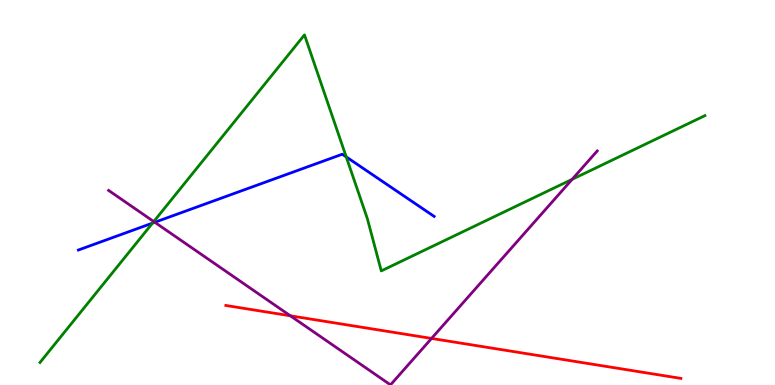[{'lines': ['blue', 'red'], 'intersections': []}, {'lines': ['green', 'red'], 'intersections': []}, {'lines': ['purple', 'red'], 'intersections': [{'x': 3.75, 'y': 1.8}, {'x': 5.57, 'y': 1.21}]}, {'lines': ['blue', 'green'], 'intersections': [{'x': 1.97, 'y': 4.2}, {'x': 4.47, 'y': 5.93}]}, {'lines': ['blue', 'purple'], 'intersections': [{'x': 2.0, 'y': 4.23}]}, {'lines': ['green', 'purple'], 'intersections': [{'x': 1.98, 'y': 4.25}, {'x': 7.38, 'y': 5.34}]}]